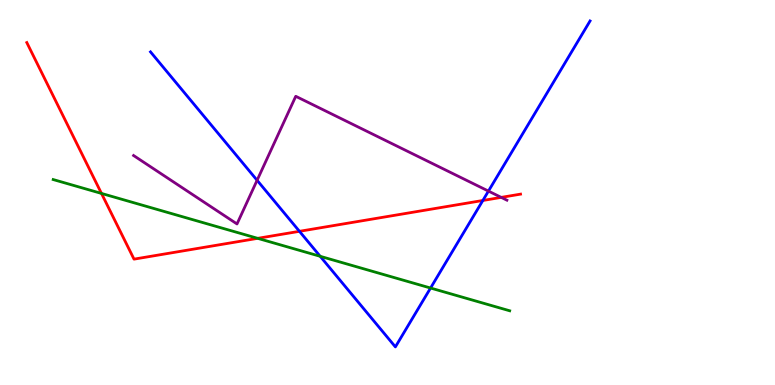[{'lines': ['blue', 'red'], 'intersections': [{'x': 3.86, 'y': 3.99}, {'x': 6.23, 'y': 4.79}]}, {'lines': ['green', 'red'], 'intersections': [{'x': 1.31, 'y': 4.98}, {'x': 3.33, 'y': 3.81}]}, {'lines': ['purple', 'red'], 'intersections': [{'x': 6.47, 'y': 4.87}]}, {'lines': ['blue', 'green'], 'intersections': [{'x': 4.13, 'y': 3.34}, {'x': 5.56, 'y': 2.52}]}, {'lines': ['blue', 'purple'], 'intersections': [{'x': 3.32, 'y': 5.32}, {'x': 6.3, 'y': 5.04}]}, {'lines': ['green', 'purple'], 'intersections': []}]